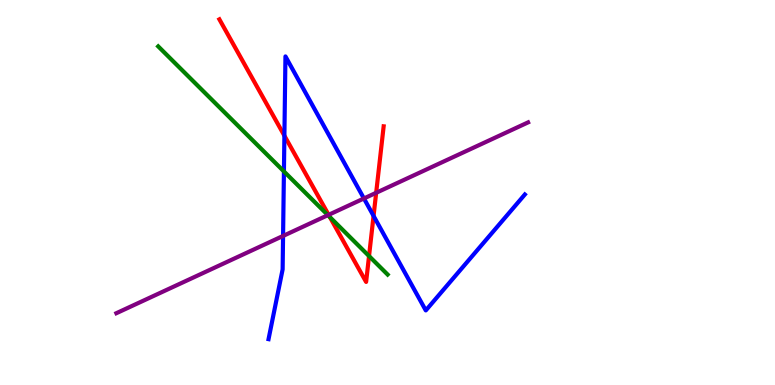[{'lines': ['blue', 'red'], 'intersections': [{'x': 3.67, 'y': 6.48}, {'x': 4.82, 'y': 4.39}]}, {'lines': ['green', 'red'], 'intersections': [{'x': 4.26, 'y': 4.36}, {'x': 4.76, 'y': 3.35}]}, {'lines': ['purple', 'red'], 'intersections': [{'x': 4.24, 'y': 4.42}, {'x': 4.85, 'y': 4.99}]}, {'lines': ['blue', 'green'], 'intersections': [{'x': 3.66, 'y': 5.55}]}, {'lines': ['blue', 'purple'], 'intersections': [{'x': 3.65, 'y': 3.87}, {'x': 4.7, 'y': 4.85}]}, {'lines': ['green', 'purple'], 'intersections': [{'x': 4.23, 'y': 4.41}]}]